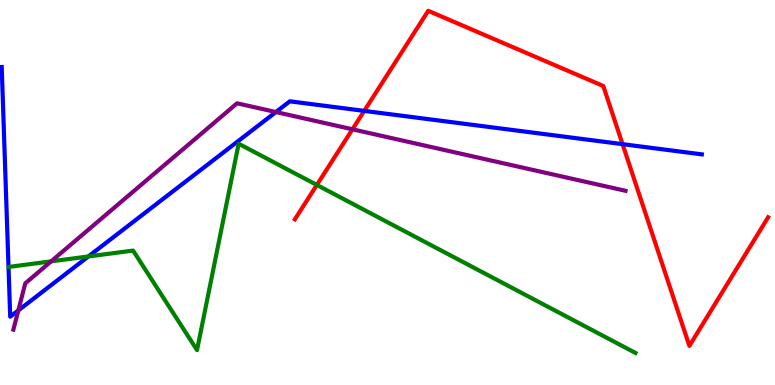[{'lines': ['blue', 'red'], 'intersections': [{'x': 4.7, 'y': 7.12}, {'x': 8.03, 'y': 6.26}]}, {'lines': ['green', 'red'], 'intersections': [{'x': 4.09, 'y': 5.2}]}, {'lines': ['purple', 'red'], 'intersections': [{'x': 4.55, 'y': 6.64}]}, {'lines': ['blue', 'green'], 'intersections': [{'x': 1.14, 'y': 3.34}]}, {'lines': ['blue', 'purple'], 'intersections': [{'x': 0.236, 'y': 1.94}, {'x': 3.56, 'y': 7.09}]}, {'lines': ['green', 'purple'], 'intersections': [{'x': 0.66, 'y': 3.21}]}]